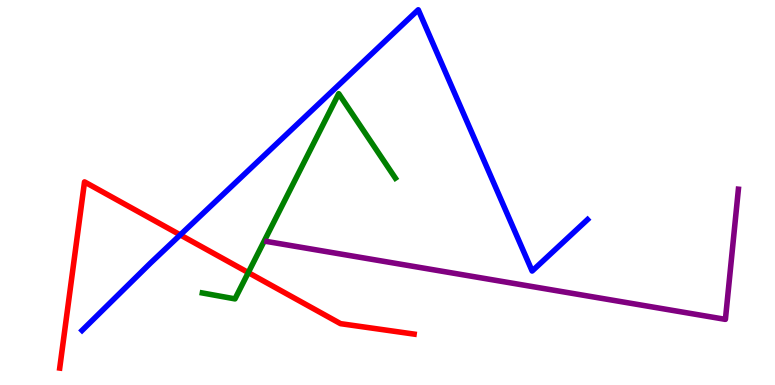[{'lines': ['blue', 'red'], 'intersections': [{'x': 2.33, 'y': 3.9}]}, {'lines': ['green', 'red'], 'intersections': [{'x': 3.2, 'y': 2.92}]}, {'lines': ['purple', 'red'], 'intersections': []}, {'lines': ['blue', 'green'], 'intersections': []}, {'lines': ['blue', 'purple'], 'intersections': []}, {'lines': ['green', 'purple'], 'intersections': []}]